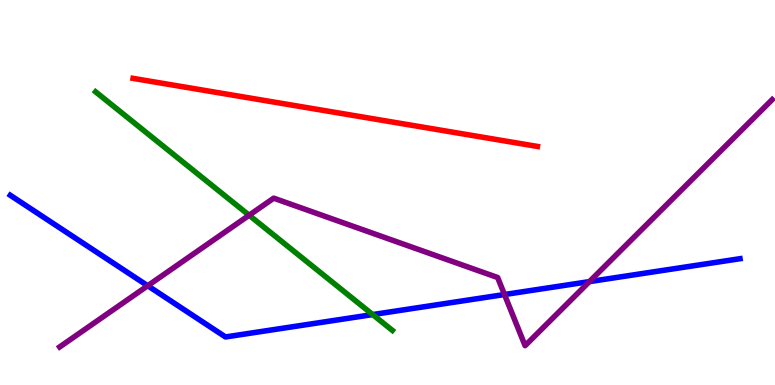[{'lines': ['blue', 'red'], 'intersections': []}, {'lines': ['green', 'red'], 'intersections': []}, {'lines': ['purple', 'red'], 'intersections': []}, {'lines': ['blue', 'green'], 'intersections': [{'x': 4.81, 'y': 1.83}]}, {'lines': ['blue', 'purple'], 'intersections': [{'x': 1.91, 'y': 2.58}, {'x': 6.51, 'y': 2.35}, {'x': 7.61, 'y': 2.69}]}, {'lines': ['green', 'purple'], 'intersections': [{'x': 3.21, 'y': 4.41}]}]